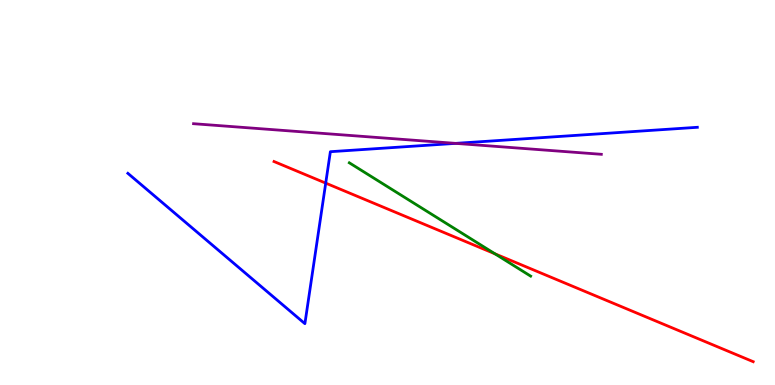[{'lines': ['blue', 'red'], 'intersections': [{'x': 4.2, 'y': 5.24}]}, {'lines': ['green', 'red'], 'intersections': [{'x': 6.39, 'y': 3.41}]}, {'lines': ['purple', 'red'], 'intersections': []}, {'lines': ['blue', 'green'], 'intersections': []}, {'lines': ['blue', 'purple'], 'intersections': [{'x': 5.88, 'y': 6.28}]}, {'lines': ['green', 'purple'], 'intersections': []}]